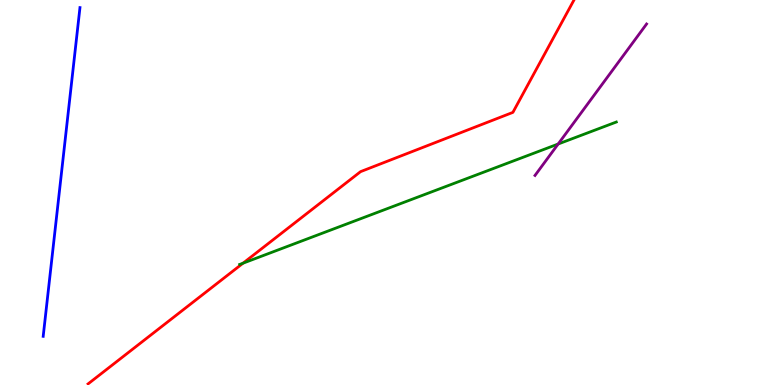[{'lines': ['blue', 'red'], 'intersections': []}, {'lines': ['green', 'red'], 'intersections': [{'x': 3.14, 'y': 3.16}]}, {'lines': ['purple', 'red'], 'intersections': []}, {'lines': ['blue', 'green'], 'intersections': []}, {'lines': ['blue', 'purple'], 'intersections': []}, {'lines': ['green', 'purple'], 'intersections': [{'x': 7.2, 'y': 6.26}]}]